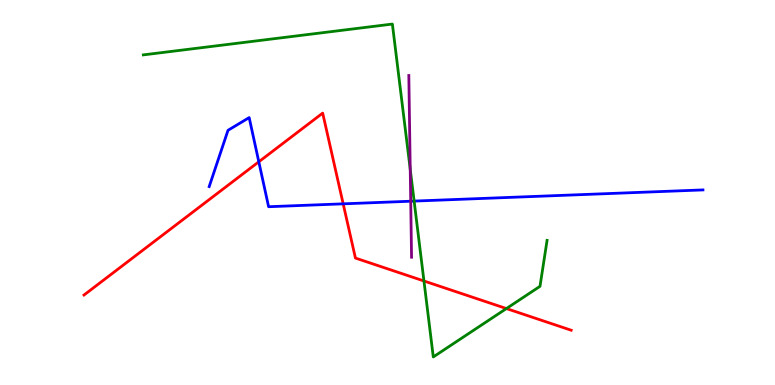[{'lines': ['blue', 'red'], 'intersections': [{'x': 3.34, 'y': 5.8}, {'x': 4.43, 'y': 4.71}]}, {'lines': ['green', 'red'], 'intersections': [{'x': 5.47, 'y': 2.7}, {'x': 6.53, 'y': 1.99}]}, {'lines': ['purple', 'red'], 'intersections': []}, {'lines': ['blue', 'green'], 'intersections': [{'x': 5.34, 'y': 4.78}]}, {'lines': ['blue', 'purple'], 'intersections': [{'x': 5.3, 'y': 4.77}]}, {'lines': ['green', 'purple'], 'intersections': [{'x': 5.29, 'y': 5.6}]}]